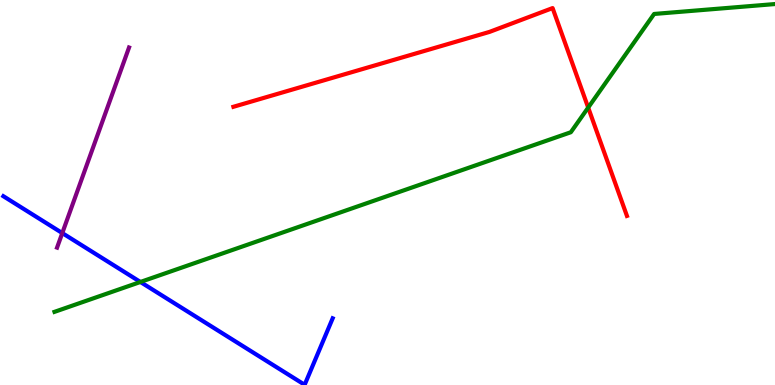[{'lines': ['blue', 'red'], 'intersections': []}, {'lines': ['green', 'red'], 'intersections': [{'x': 7.59, 'y': 7.21}]}, {'lines': ['purple', 'red'], 'intersections': []}, {'lines': ['blue', 'green'], 'intersections': [{'x': 1.81, 'y': 2.68}]}, {'lines': ['blue', 'purple'], 'intersections': [{'x': 0.804, 'y': 3.95}]}, {'lines': ['green', 'purple'], 'intersections': []}]